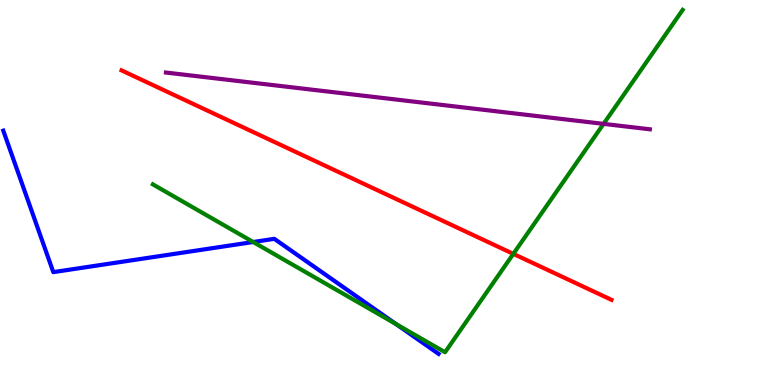[{'lines': ['blue', 'red'], 'intersections': []}, {'lines': ['green', 'red'], 'intersections': [{'x': 6.62, 'y': 3.41}]}, {'lines': ['purple', 'red'], 'intersections': []}, {'lines': ['blue', 'green'], 'intersections': [{'x': 3.27, 'y': 3.71}, {'x': 5.11, 'y': 1.58}]}, {'lines': ['blue', 'purple'], 'intersections': []}, {'lines': ['green', 'purple'], 'intersections': [{'x': 7.79, 'y': 6.78}]}]